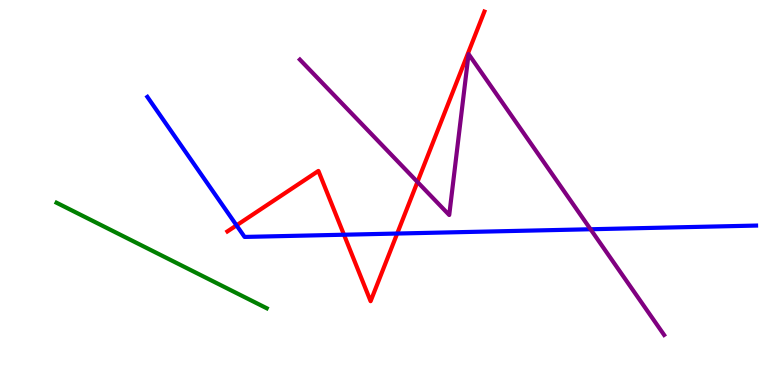[{'lines': ['blue', 'red'], 'intersections': [{'x': 3.05, 'y': 4.15}, {'x': 4.44, 'y': 3.9}, {'x': 5.13, 'y': 3.93}]}, {'lines': ['green', 'red'], 'intersections': []}, {'lines': ['purple', 'red'], 'intersections': [{'x': 5.39, 'y': 5.27}]}, {'lines': ['blue', 'green'], 'intersections': []}, {'lines': ['blue', 'purple'], 'intersections': [{'x': 7.62, 'y': 4.05}]}, {'lines': ['green', 'purple'], 'intersections': []}]